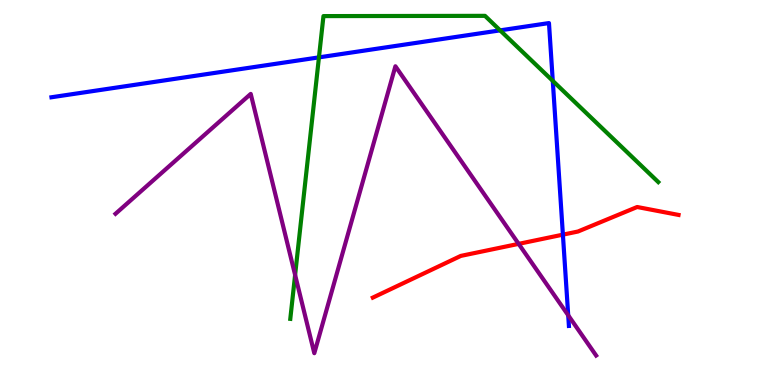[{'lines': ['blue', 'red'], 'intersections': [{'x': 7.26, 'y': 3.91}]}, {'lines': ['green', 'red'], 'intersections': []}, {'lines': ['purple', 'red'], 'intersections': [{'x': 6.69, 'y': 3.67}]}, {'lines': ['blue', 'green'], 'intersections': [{'x': 4.12, 'y': 8.51}, {'x': 6.45, 'y': 9.21}, {'x': 7.13, 'y': 7.9}]}, {'lines': ['blue', 'purple'], 'intersections': [{'x': 7.33, 'y': 1.81}]}, {'lines': ['green', 'purple'], 'intersections': [{'x': 3.81, 'y': 2.86}]}]